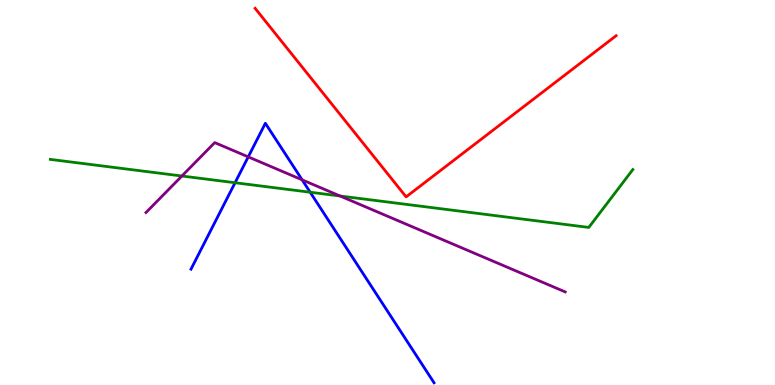[{'lines': ['blue', 'red'], 'intersections': []}, {'lines': ['green', 'red'], 'intersections': []}, {'lines': ['purple', 'red'], 'intersections': []}, {'lines': ['blue', 'green'], 'intersections': [{'x': 3.03, 'y': 5.25}, {'x': 4.0, 'y': 5.01}]}, {'lines': ['blue', 'purple'], 'intersections': [{'x': 3.2, 'y': 5.93}, {'x': 3.9, 'y': 5.33}]}, {'lines': ['green', 'purple'], 'intersections': [{'x': 2.35, 'y': 5.43}, {'x': 4.39, 'y': 4.91}]}]